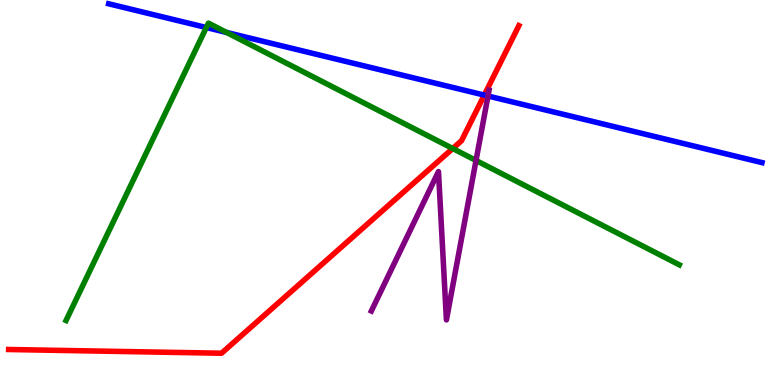[{'lines': ['blue', 'red'], 'intersections': [{'x': 6.25, 'y': 7.53}]}, {'lines': ['green', 'red'], 'intersections': [{'x': 5.84, 'y': 6.14}]}, {'lines': ['purple', 'red'], 'intersections': []}, {'lines': ['blue', 'green'], 'intersections': [{'x': 2.66, 'y': 9.29}, {'x': 2.92, 'y': 9.16}]}, {'lines': ['blue', 'purple'], 'intersections': [{'x': 6.3, 'y': 7.51}]}, {'lines': ['green', 'purple'], 'intersections': [{'x': 6.14, 'y': 5.83}]}]